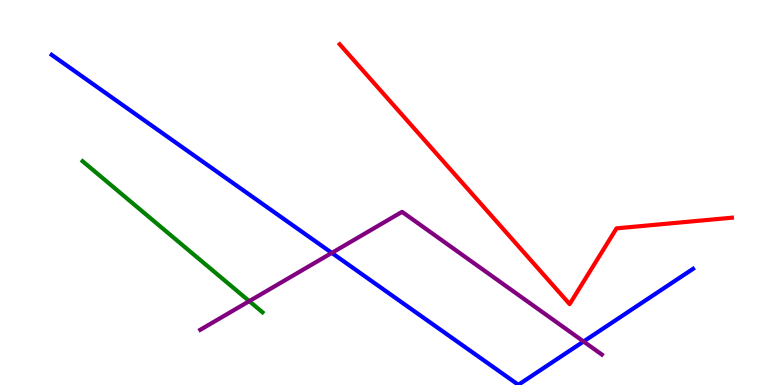[{'lines': ['blue', 'red'], 'intersections': []}, {'lines': ['green', 'red'], 'intersections': []}, {'lines': ['purple', 'red'], 'intersections': []}, {'lines': ['blue', 'green'], 'intersections': []}, {'lines': ['blue', 'purple'], 'intersections': [{'x': 4.28, 'y': 3.43}, {'x': 7.53, 'y': 1.13}]}, {'lines': ['green', 'purple'], 'intersections': [{'x': 3.22, 'y': 2.18}]}]